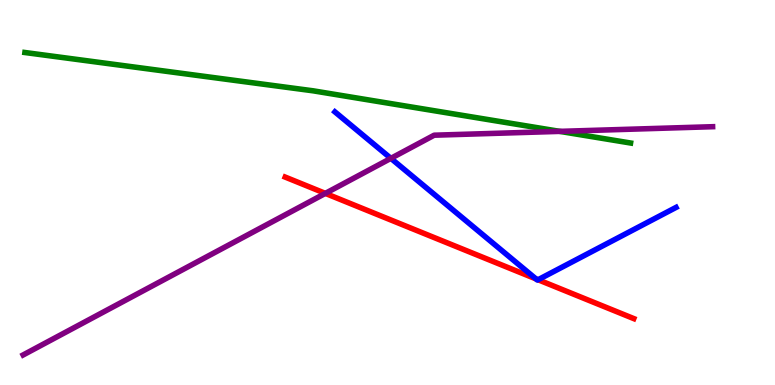[{'lines': ['blue', 'red'], 'intersections': [{'x': 6.92, 'y': 2.76}, {'x': 6.94, 'y': 2.73}]}, {'lines': ['green', 'red'], 'intersections': []}, {'lines': ['purple', 'red'], 'intersections': [{'x': 4.2, 'y': 4.98}]}, {'lines': ['blue', 'green'], 'intersections': []}, {'lines': ['blue', 'purple'], 'intersections': [{'x': 5.04, 'y': 5.89}]}, {'lines': ['green', 'purple'], 'intersections': [{'x': 7.22, 'y': 6.59}]}]